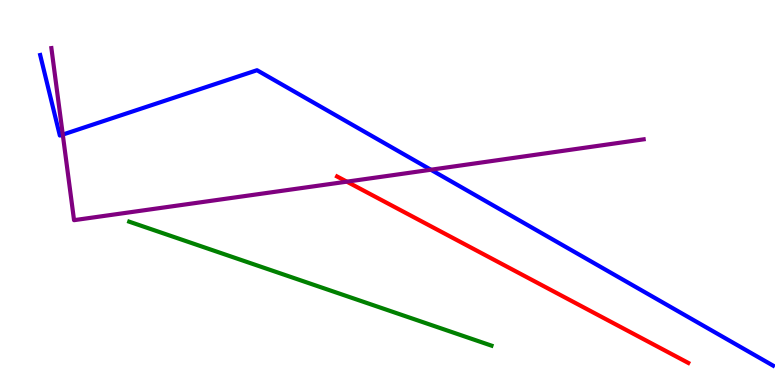[{'lines': ['blue', 'red'], 'intersections': []}, {'lines': ['green', 'red'], 'intersections': []}, {'lines': ['purple', 'red'], 'intersections': [{'x': 4.48, 'y': 5.28}]}, {'lines': ['blue', 'green'], 'intersections': []}, {'lines': ['blue', 'purple'], 'intersections': [{'x': 0.81, 'y': 6.5}, {'x': 5.56, 'y': 5.59}]}, {'lines': ['green', 'purple'], 'intersections': []}]